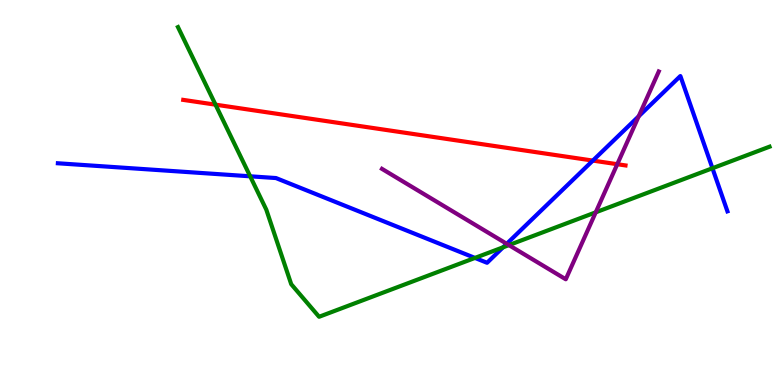[{'lines': ['blue', 'red'], 'intersections': [{'x': 7.65, 'y': 5.83}]}, {'lines': ['green', 'red'], 'intersections': [{'x': 2.78, 'y': 7.28}]}, {'lines': ['purple', 'red'], 'intersections': [{'x': 7.96, 'y': 5.73}]}, {'lines': ['blue', 'green'], 'intersections': [{'x': 3.23, 'y': 5.42}, {'x': 6.13, 'y': 3.3}, {'x': 6.49, 'y': 3.58}, {'x': 9.19, 'y': 5.63}]}, {'lines': ['blue', 'purple'], 'intersections': [{'x': 6.54, 'y': 3.67}, {'x': 8.24, 'y': 6.98}]}, {'lines': ['green', 'purple'], 'intersections': [{'x': 6.57, 'y': 3.63}, {'x': 7.69, 'y': 4.49}]}]